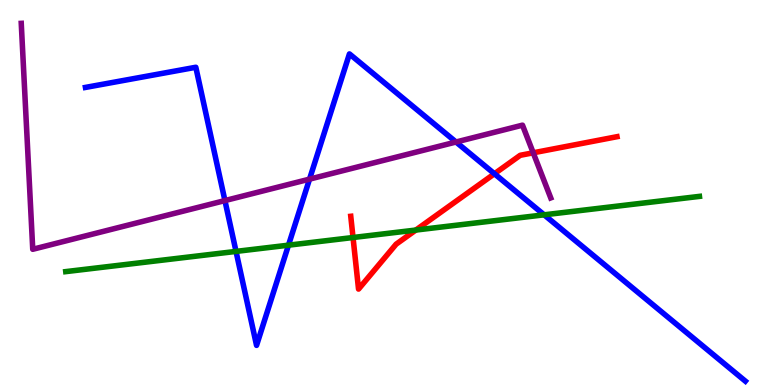[{'lines': ['blue', 'red'], 'intersections': [{'x': 6.38, 'y': 5.49}]}, {'lines': ['green', 'red'], 'intersections': [{'x': 4.56, 'y': 3.83}, {'x': 5.37, 'y': 4.02}]}, {'lines': ['purple', 'red'], 'intersections': [{'x': 6.88, 'y': 6.03}]}, {'lines': ['blue', 'green'], 'intersections': [{'x': 3.05, 'y': 3.47}, {'x': 3.72, 'y': 3.63}, {'x': 7.02, 'y': 4.42}]}, {'lines': ['blue', 'purple'], 'intersections': [{'x': 2.9, 'y': 4.79}, {'x': 3.99, 'y': 5.35}, {'x': 5.88, 'y': 6.31}]}, {'lines': ['green', 'purple'], 'intersections': []}]